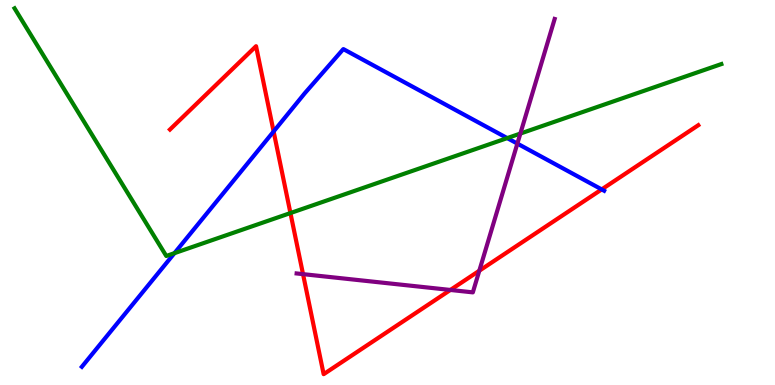[{'lines': ['blue', 'red'], 'intersections': [{'x': 3.53, 'y': 6.59}, {'x': 7.76, 'y': 5.08}]}, {'lines': ['green', 'red'], 'intersections': [{'x': 3.75, 'y': 4.47}]}, {'lines': ['purple', 'red'], 'intersections': [{'x': 3.91, 'y': 2.88}, {'x': 5.81, 'y': 2.47}, {'x': 6.18, 'y': 2.97}]}, {'lines': ['blue', 'green'], 'intersections': [{'x': 2.25, 'y': 3.42}, {'x': 6.55, 'y': 6.41}]}, {'lines': ['blue', 'purple'], 'intersections': [{'x': 6.68, 'y': 6.27}]}, {'lines': ['green', 'purple'], 'intersections': [{'x': 6.71, 'y': 6.53}]}]